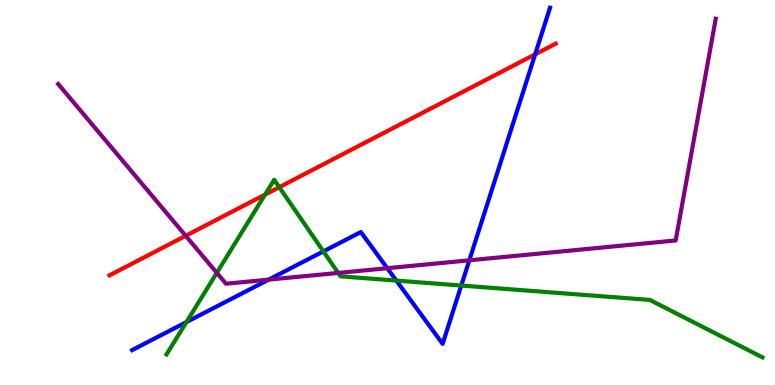[{'lines': ['blue', 'red'], 'intersections': [{'x': 6.91, 'y': 8.59}]}, {'lines': ['green', 'red'], 'intersections': [{'x': 3.42, 'y': 4.95}, {'x': 3.6, 'y': 5.14}]}, {'lines': ['purple', 'red'], 'intersections': [{'x': 2.4, 'y': 3.88}]}, {'lines': ['blue', 'green'], 'intersections': [{'x': 2.41, 'y': 1.63}, {'x': 4.17, 'y': 3.47}, {'x': 5.11, 'y': 2.71}, {'x': 5.95, 'y': 2.58}]}, {'lines': ['blue', 'purple'], 'intersections': [{'x': 3.47, 'y': 2.74}, {'x': 5.0, 'y': 3.03}, {'x': 6.06, 'y': 3.24}]}, {'lines': ['green', 'purple'], 'intersections': [{'x': 2.8, 'y': 2.91}, {'x': 4.36, 'y': 2.91}]}]